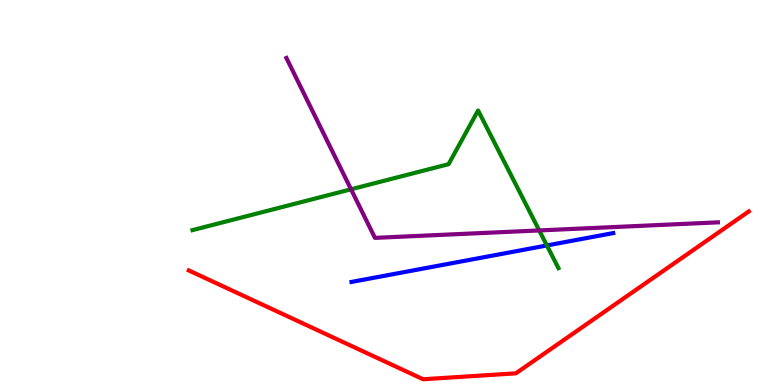[{'lines': ['blue', 'red'], 'intersections': []}, {'lines': ['green', 'red'], 'intersections': []}, {'lines': ['purple', 'red'], 'intersections': []}, {'lines': ['blue', 'green'], 'intersections': [{'x': 7.06, 'y': 3.62}]}, {'lines': ['blue', 'purple'], 'intersections': []}, {'lines': ['green', 'purple'], 'intersections': [{'x': 4.53, 'y': 5.08}, {'x': 6.96, 'y': 4.01}]}]